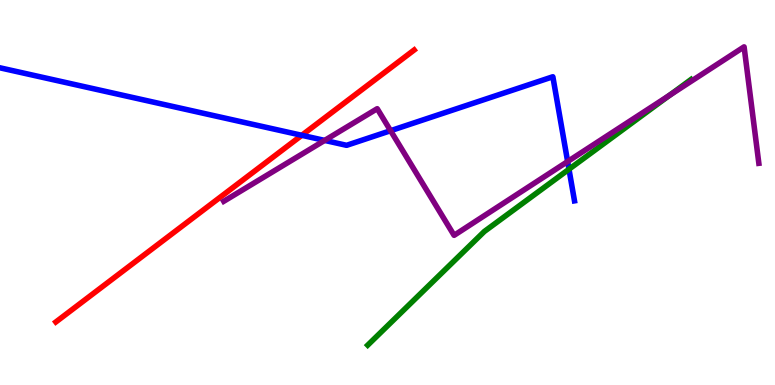[{'lines': ['blue', 'red'], 'intersections': [{'x': 3.89, 'y': 6.49}]}, {'lines': ['green', 'red'], 'intersections': []}, {'lines': ['purple', 'red'], 'intersections': []}, {'lines': ['blue', 'green'], 'intersections': [{'x': 7.34, 'y': 5.6}]}, {'lines': ['blue', 'purple'], 'intersections': [{'x': 4.19, 'y': 6.35}, {'x': 5.04, 'y': 6.61}, {'x': 7.32, 'y': 5.8}]}, {'lines': ['green', 'purple'], 'intersections': [{'x': 8.64, 'y': 7.52}]}]